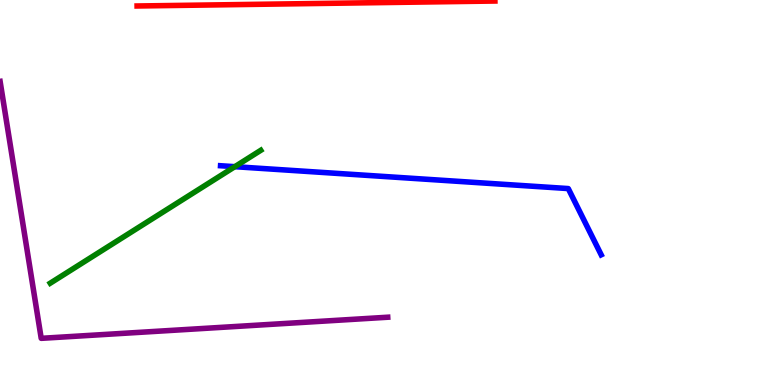[{'lines': ['blue', 'red'], 'intersections': []}, {'lines': ['green', 'red'], 'intersections': []}, {'lines': ['purple', 'red'], 'intersections': []}, {'lines': ['blue', 'green'], 'intersections': [{'x': 3.03, 'y': 5.67}]}, {'lines': ['blue', 'purple'], 'intersections': []}, {'lines': ['green', 'purple'], 'intersections': []}]